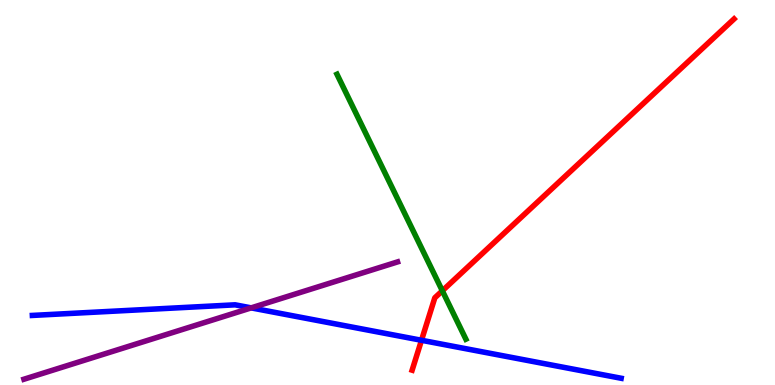[{'lines': ['blue', 'red'], 'intersections': [{'x': 5.44, 'y': 1.16}]}, {'lines': ['green', 'red'], 'intersections': [{'x': 5.71, 'y': 2.45}]}, {'lines': ['purple', 'red'], 'intersections': []}, {'lines': ['blue', 'green'], 'intersections': []}, {'lines': ['blue', 'purple'], 'intersections': [{'x': 3.24, 'y': 2.0}]}, {'lines': ['green', 'purple'], 'intersections': []}]